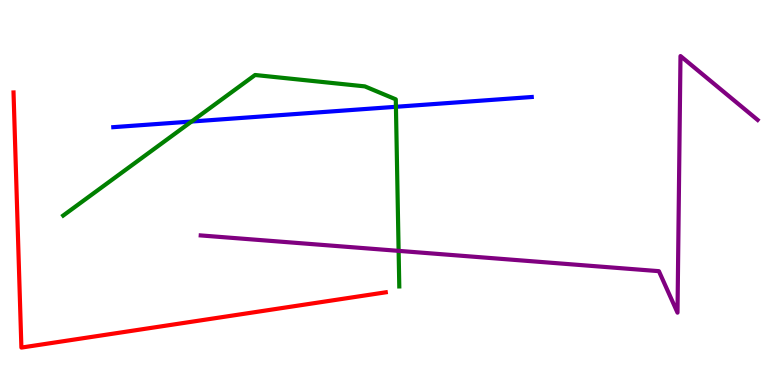[{'lines': ['blue', 'red'], 'intersections': []}, {'lines': ['green', 'red'], 'intersections': []}, {'lines': ['purple', 'red'], 'intersections': []}, {'lines': ['blue', 'green'], 'intersections': [{'x': 2.47, 'y': 6.84}, {'x': 5.11, 'y': 7.23}]}, {'lines': ['blue', 'purple'], 'intersections': []}, {'lines': ['green', 'purple'], 'intersections': [{'x': 5.14, 'y': 3.48}]}]